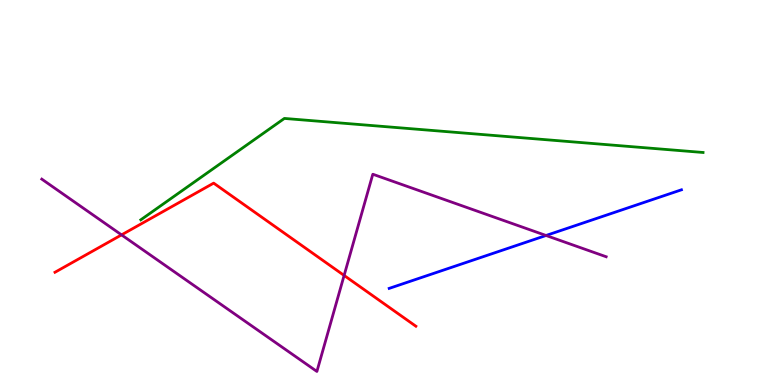[{'lines': ['blue', 'red'], 'intersections': []}, {'lines': ['green', 'red'], 'intersections': []}, {'lines': ['purple', 'red'], 'intersections': [{'x': 1.57, 'y': 3.9}, {'x': 4.44, 'y': 2.85}]}, {'lines': ['blue', 'green'], 'intersections': []}, {'lines': ['blue', 'purple'], 'intersections': [{'x': 7.05, 'y': 3.88}]}, {'lines': ['green', 'purple'], 'intersections': []}]